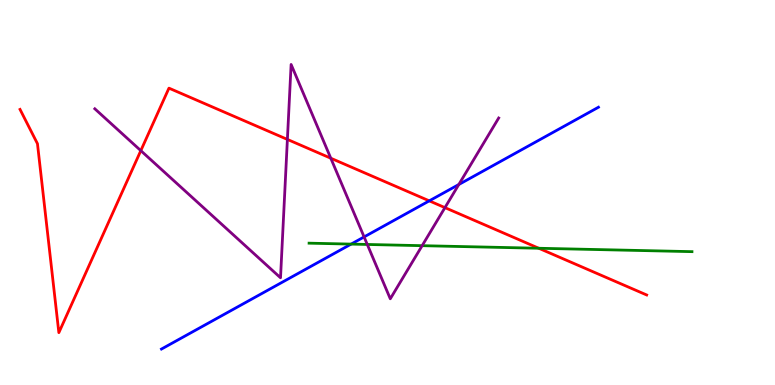[{'lines': ['blue', 'red'], 'intersections': [{'x': 5.54, 'y': 4.78}]}, {'lines': ['green', 'red'], 'intersections': [{'x': 6.95, 'y': 3.55}]}, {'lines': ['purple', 'red'], 'intersections': [{'x': 1.82, 'y': 6.09}, {'x': 3.71, 'y': 6.38}, {'x': 4.27, 'y': 5.89}, {'x': 5.74, 'y': 4.61}]}, {'lines': ['blue', 'green'], 'intersections': [{'x': 4.53, 'y': 3.66}]}, {'lines': ['blue', 'purple'], 'intersections': [{'x': 4.7, 'y': 3.85}, {'x': 5.92, 'y': 5.21}]}, {'lines': ['green', 'purple'], 'intersections': [{'x': 4.74, 'y': 3.65}, {'x': 5.45, 'y': 3.62}]}]